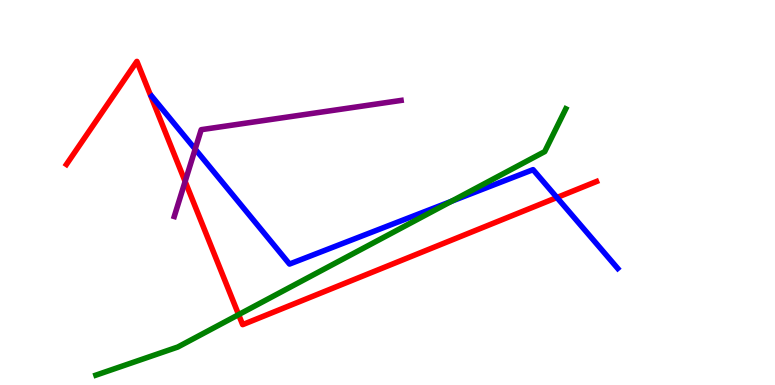[{'lines': ['blue', 'red'], 'intersections': [{'x': 7.19, 'y': 4.87}]}, {'lines': ['green', 'red'], 'intersections': [{'x': 3.08, 'y': 1.83}]}, {'lines': ['purple', 'red'], 'intersections': [{'x': 2.39, 'y': 5.29}]}, {'lines': ['blue', 'green'], 'intersections': [{'x': 5.82, 'y': 4.77}]}, {'lines': ['blue', 'purple'], 'intersections': [{'x': 2.52, 'y': 6.13}]}, {'lines': ['green', 'purple'], 'intersections': []}]